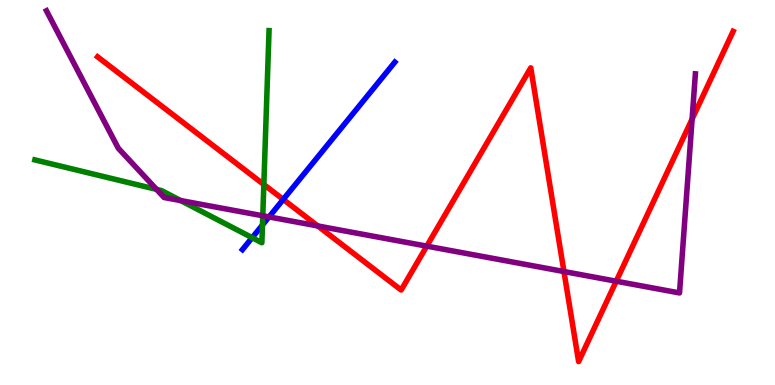[{'lines': ['blue', 'red'], 'intersections': [{'x': 3.65, 'y': 4.82}]}, {'lines': ['green', 'red'], 'intersections': [{'x': 3.4, 'y': 5.21}]}, {'lines': ['purple', 'red'], 'intersections': [{'x': 4.1, 'y': 4.13}, {'x': 5.51, 'y': 3.61}, {'x': 7.28, 'y': 2.95}, {'x': 7.95, 'y': 2.7}, {'x': 8.93, 'y': 6.91}]}, {'lines': ['blue', 'green'], 'intersections': [{'x': 3.25, 'y': 3.83}, {'x': 3.39, 'y': 4.16}]}, {'lines': ['blue', 'purple'], 'intersections': [{'x': 3.47, 'y': 4.37}]}, {'lines': ['green', 'purple'], 'intersections': [{'x': 2.02, 'y': 5.08}, {'x': 2.33, 'y': 4.79}, {'x': 3.39, 'y': 4.4}]}]